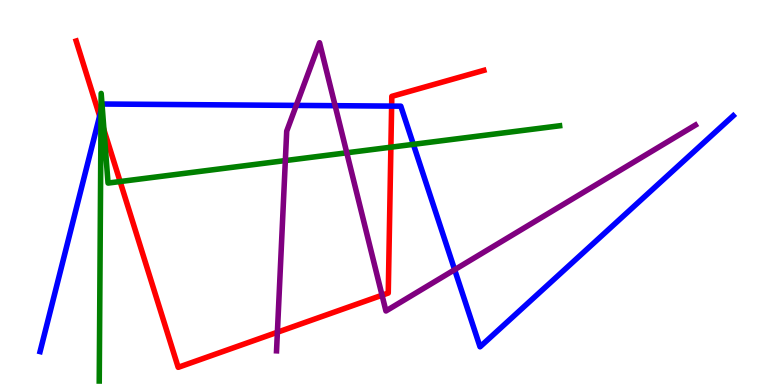[{'lines': ['blue', 'red'], 'intersections': [{'x': 1.29, 'y': 6.99}, {'x': 5.05, 'y': 7.24}]}, {'lines': ['green', 'red'], 'intersections': [{'x': 1.3, 'y': 6.87}, {'x': 1.34, 'y': 6.63}, {'x': 1.55, 'y': 5.28}, {'x': 5.04, 'y': 6.18}]}, {'lines': ['purple', 'red'], 'intersections': [{'x': 3.58, 'y': 1.37}, {'x': 4.93, 'y': 2.33}]}, {'lines': ['blue', 'green'], 'intersections': [{'x': 1.3, 'y': 7.13}, {'x': 1.32, 'y': 7.24}, {'x': 5.33, 'y': 6.25}]}, {'lines': ['blue', 'purple'], 'intersections': [{'x': 3.82, 'y': 7.26}, {'x': 4.32, 'y': 7.25}, {'x': 5.87, 'y': 2.99}]}, {'lines': ['green', 'purple'], 'intersections': [{'x': 3.68, 'y': 5.83}, {'x': 4.47, 'y': 6.03}]}]